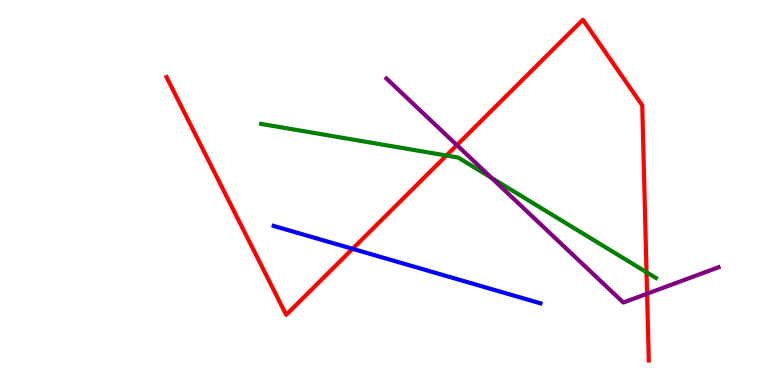[{'lines': ['blue', 'red'], 'intersections': [{'x': 4.55, 'y': 3.54}]}, {'lines': ['green', 'red'], 'intersections': [{'x': 5.76, 'y': 5.96}, {'x': 8.34, 'y': 2.93}]}, {'lines': ['purple', 'red'], 'intersections': [{'x': 5.9, 'y': 6.23}, {'x': 8.35, 'y': 2.37}]}, {'lines': ['blue', 'green'], 'intersections': []}, {'lines': ['blue', 'purple'], 'intersections': []}, {'lines': ['green', 'purple'], 'intersections': [{'x': 6.34, 'y': 5.38}]}]